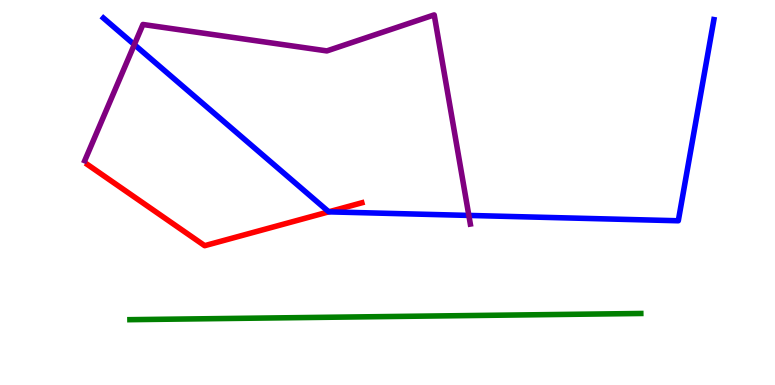[{'lines': ['blue', 'red'], 'intersections': [{'x': 4.24, 'y': 4.5}]}, {'lines': ['green', 'red'], 'intersections': []}, {'lines': ['purple', 'red'], 'intersections': []}, {'lines': ['blue', 'green'], 'intersections': []}, {'lines': ['blue', 'purple'], 'intersections': [{'x': 1.73, 'y': 8.84}, {'x': 6.05, 'y': 4.4}]}, {'lines': ['green', 'purple'], 'intersections': []}]